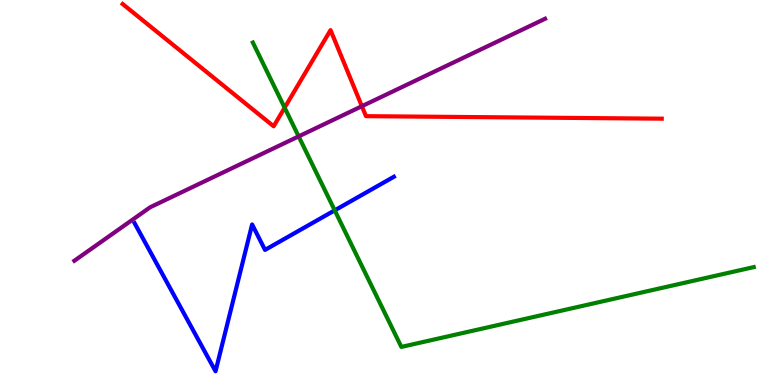[{'lines': ['blue', 'red'], 'intersections': []}, {'lines': ['green', 'red'], 'intersections': [{'x': 3.67, 'y': 7.2}]}, {'lines': ['purple', 'red'], 'intersections': [{'x': 4.67, 'y': 7.24}]}, {'lines': ['blue', 'green'], 'intersections': [{'x': 4.32, 'y': 4.54}]}, {'lines': ['blue', 'purple'], 'intersections': []}, {'lines': ['green', 'purple'], 'intersections': [{'x': 3.85, 'y': 6.46}]}]